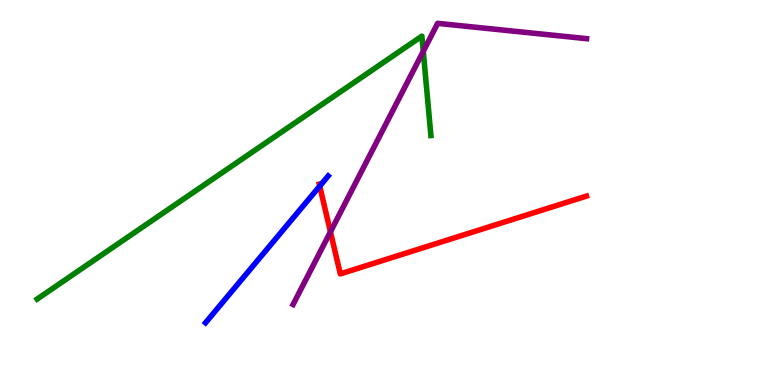[{'lines': ['blue', 'red'], 'intersections': [{'x': 4.13, 'y': 5.17}]}, {'lines': ['green', 'red'], 'intersections': []}, {'lines': ['purple', 'red'], 'intersections': [{'x': 4.26, 'y': 3.98}]}, {'lines': ['blue', 'green'], 'intersections': []}, {'lines': ['blue', 'purple'], 'intersections': []}, {'lines': ['green', 'purple'], 'intersections': [{'x': 5.46, 'y': 8.67}]}]